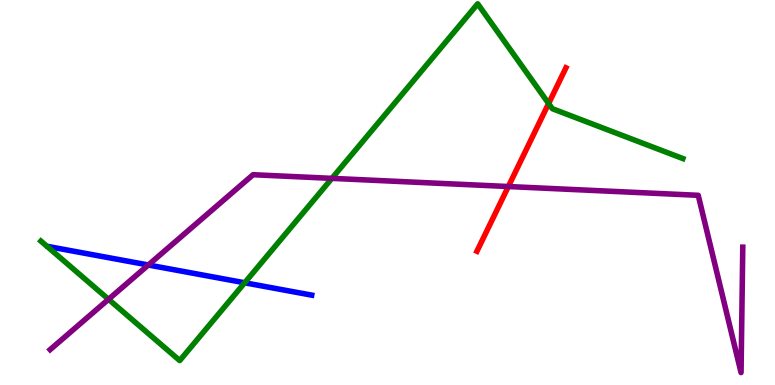[{'lines': ['blue', 'red'], 'intersections': []}, {'lines': ['green', 'red'], 'intersections': [{'x': 7.08, 'y': 7.31}]}, {'lines': ['purple', 'red'], 'intersections': [{'x': 6.56, 'y': 5.16}]}, {'lines': ['blue', 'green'], 'intersections': [{'x': 3.16, 'y': 2.66}]}, {'lines': ['blue', 'purple'], 'intersections': [{'x': 1.91, 'y': 3.12}]}, {'lines': ['green', 'purple'], 'intersections': [{'x': 1.4, 'y': 2.23}, {'x': 4.28, 'y': 5.37}]}]